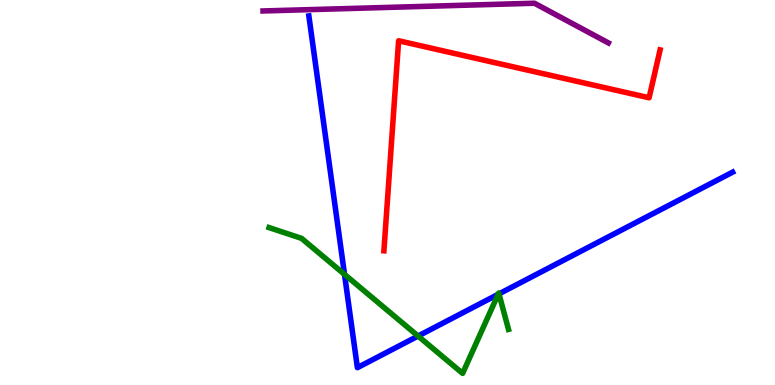[{'lines': ['blue', 'red'], 'intersections': []}, {'lines': ['green', 'red'], 'intersections': []}, {'lines': ['purple', 'red'], 'intersections': []}, {'lines': ['blue', 'green'], 'intersections': [{'x': 4.45, 'y': 2.87}, {'x': 5.39, 'y': 1.27}, {'x': 6.43, 'y': 2.36}, {'x': 6.44, 'y': 2.37}]}, {'lines': ['blue', 'purple'], 'intersections': []}, {'lines': ['green', 'purple'], 'intersections': []}]